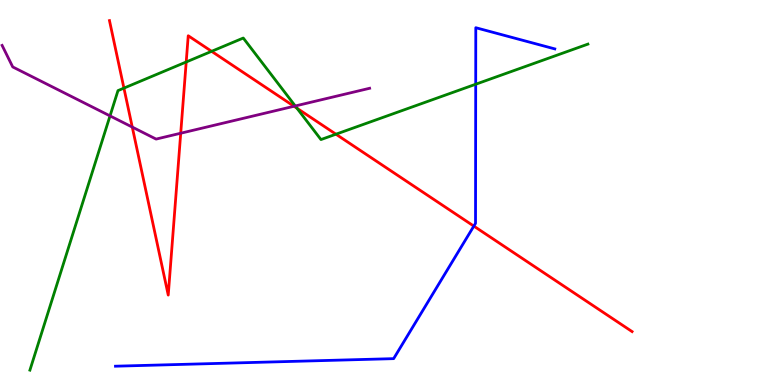[{'lines': ['blue', 'red'], 'intersections': [{'x': 6.11, 'y': 4.13}]}, {'lines': ['green', 'red'], 'intersections': [{'x': 1.6, 'y': 7.71}, {'x': 2.4, 'y': 8.39}, {'x': 2.73, 'y': 8.67}, {'x': 3.83, 'y': 7.19}, {'x': 4.33, 'y': 6.51}]}, {'lines': ['purple', 'red'], 'intersections': [{'x': 1.71, 'y': 6.7}, {'x': 2.33, 'y': 6.54}, {'x': 3.79, 'y': 7.24}]}, {'lines': ['blue', 'green'], 'intersections': [{'x': 6.14, 'y': 7.81}]}, {'lines': ['blue', 'purple'], 'intersections': []}, {'lines': ['green', 'purple'], 'intersections': [{'x': 1.42, 'y': 6.99}, {'x': 3.81, 'y': 7.25}]}]